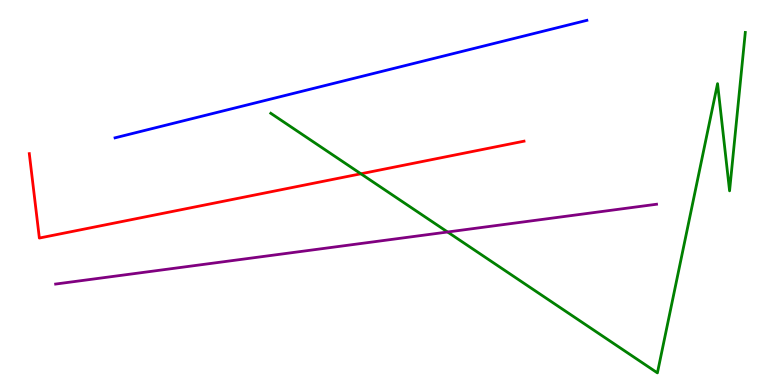[{'lines': ['blue', 'red'], 'intersections': []}, {'lines': ['green', 'red'], 'intersections': [{'x': 4.66, 'y': 5.49}]}, {'lines': ['purple', 'red'], 'intersections': []}, {'lines': ['blue', 'green'], 'intersections': []}, {'lines': ['blue', 'purple'], 'intersections': []}, {'lines': ['green', 'purple'], 'intersections': [{'x': 5.78, 'y': 3.97}]}]